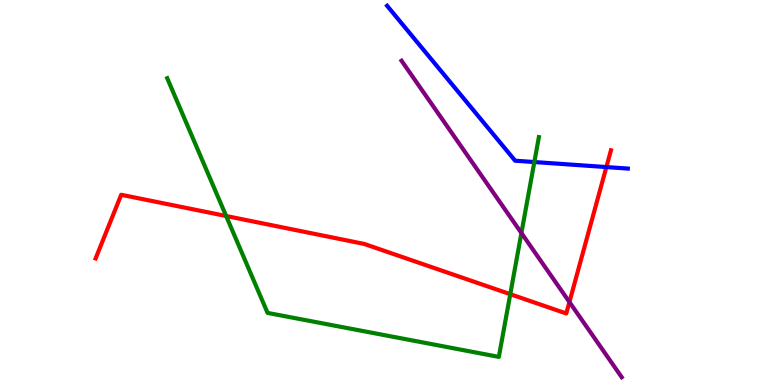[{'lines': ['blue', 'red'], 'intersections': [{'x': 7.82, 'y': 5.66}]}, {'lines': ['green', 'red'], 'intersections': [{'x': 2.92, 'y': 4.39}, {'x': 6.58, 'y': 2.36}]}, {'lines': ['purple', 'red'], 'intersections': [{'x': 7.35, 'y': 2.15}]}, {'lines': ['blue', 'green'], 'intersections': [{'x': 6.89, 'y': 5.79}]}, {'lines': ['blue', 'purple'], 'intersections': []}, {'lines': ['green', 'purple'], 'intersections': [{'x': 6.73, 'y': 3.95}]}]